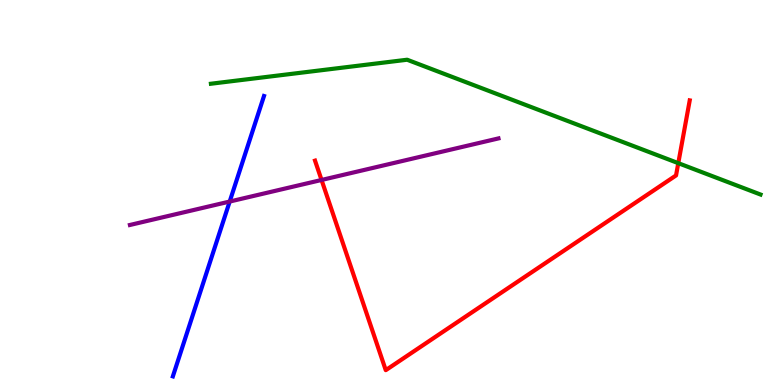[{'lines': ['blue', 'red'], 'intersections': []}, {'lines': ['green', 'red'], 'intersections': [{'x': 8.75, 'y': 5.76}]}, {'lines': ['purple', 'red'], 'intersections': [{'x': 4.15, 'y': 5.33}]}, {'lines': ['blue', 'green'], 'intersections': []}, {'lines': ['blue', 'purple'], 'intersections': [{'x': 2.96, 'y': 4.77}]}, {'lines': ['green', 'purple'], 'intersections': []}]